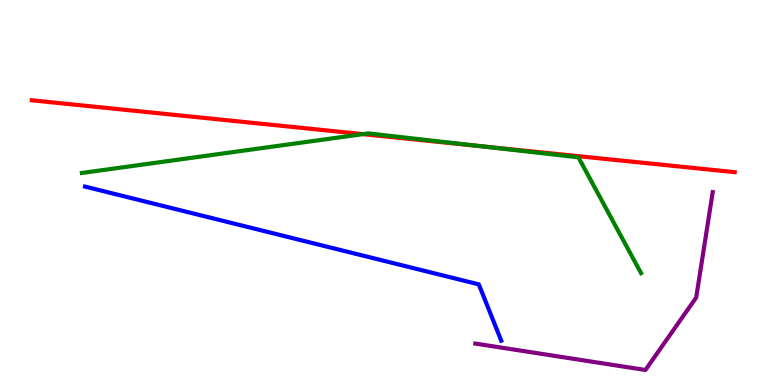[{'lines': ['blue', 'red'], 'intersections': []}, {'lines': ['green', 'red'], 'intersections': [{'x': 4.68, 'y': 6.52}, {'x': 6.2, 'y': 6.2}]}, {'lines': ['purple', 'red'], 'intersections': []}, {'lines': ['blue', 'green'], 'intersections': []}, {'lines': ['blue', 'purple'], 'intersections': []}, {'lines': ['green', 'purple'], 'intersections': []}]